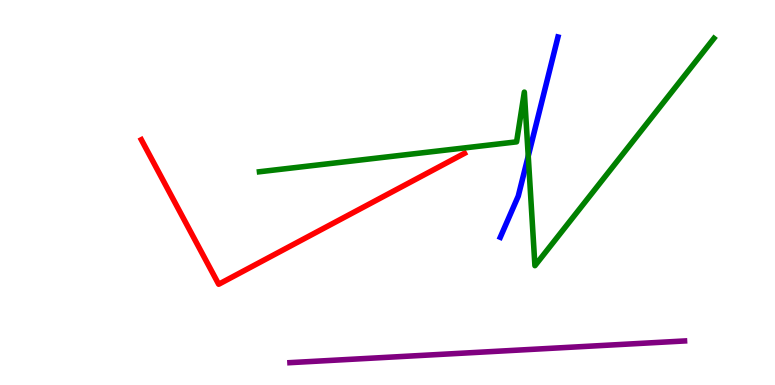[{'lines': ['blue', 'red'], 'intersections': []}, {'lines': ['green', 'red'], 'intersections': []}, {'lines': ['purple', 'red'], 'intersections': []}, {'lines': ['blue', 'green'], 'intersections': [{'x': 6.82, 'y': 5.95}]}, {'lines': ['blue', 'purple'], 'intersections': []}, {'lines': ['green', 'purple'], 'intersections': []}]